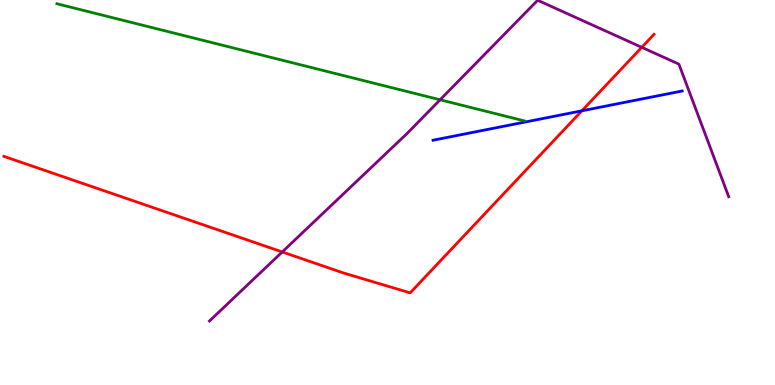[{'lines': ['blue', 'red'], 'intersections': [{'x': 7.51, 'y': 7.12}]}, {'lines': ['green', 'red'], 'intersections': []}, {'lines': ['purple', 'red'], 'intersections': [{'x': 3.64, 'y': 3.46}, {'x': 8.28, 'y': 8.77}]}, {'lines': ['blue', 'green'], 'intersections': []}, {'lines': ['blue', 'purple'], 'intersections': []}, {'lines': ['green', 'purple'], 'intersections': [{'x': 5.68, 'y': 7.41}]}]